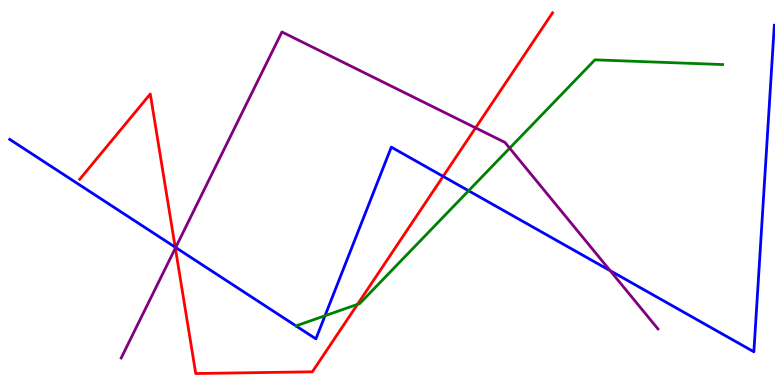[{'lines': ['blue', 'red'], 'intersections': [{'x': 2.26, 'y': 3.58}, {'x': 5.72, 'y': 5.42}]}, {'lines': ['green', 'red'], 'intersections': [{'x': 4.61, 'y': 2.09}]}, {'lines': ['purple', 'red'], 'intersections': [{'x': 2.26, 'y': 3.56}, {'x': 6.14, 'y': 6.68}]}, {'lines': ['blue', 'green'], 'intersections': [{'x': 4.19, 'y': 1.8}, {'x': 6.05, 'y': 5.05}]}, {'lines': ['blue', 'purple'], 'intersections': [{'x': 2.27, 'y': 3.57}, {'x': 7.87, 'y': 2.97}]}, {'lines': ['green', 'purple'], 'intersections': [{'x': 6.58, 'y': 6.15}]}]